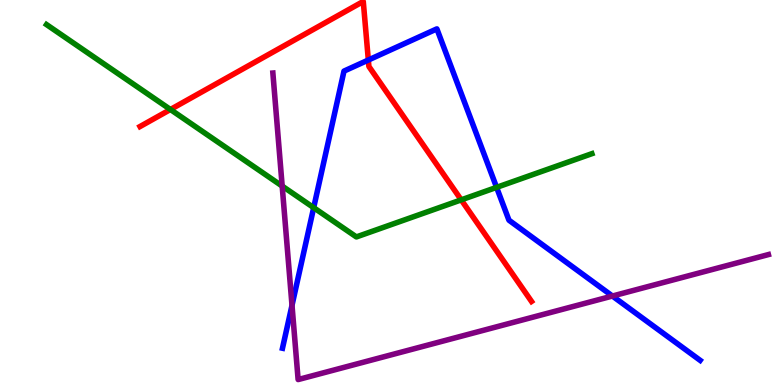[{'lines': ['blue', 'red'], 'intersections': [{'x': 4.75, 'y': 8.44}]}, {'lines': ['green', 'red'], 'intersections': [{'x': 2.2, 'y': 7.16}, {'x': 5.95, 'y': 4.81}]}, {'lines': ['purple', 'red'], 'intersections': []}, {'lines': ['blue', 'green'], 'intersections': [{'x': 4.05, 'y': 4.61}, {'x': 6.41, 'y': 5.13}]}, {'lines': ['blue', 'purple'], 'intersections': [{'x': 3.77, 'y': 2.07}, {'x': 7.9, 'y': 2.31}]}, {'lines': ['green', 'purple'], 'intersections': [{'x': 3.64, 'y': 5.17}]}]